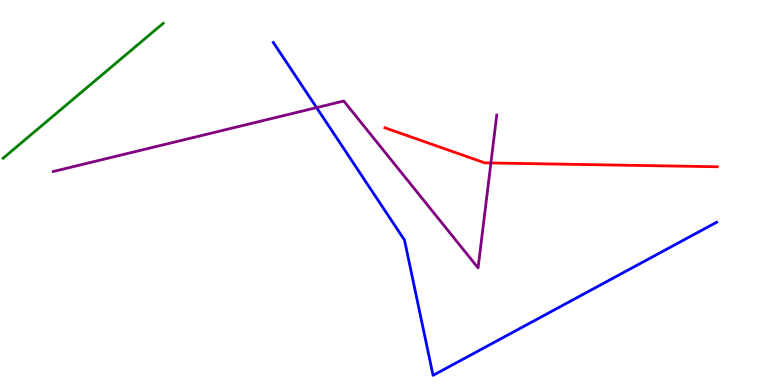[{'lines': ['blue', 'red'], 'intersections': []}, {'lines': ['green', 'red'], 'intersections': []}, {'lines': ['purple', 'red'], 'intersections': [{'x': 6.33, 'y': 5.77}]}, {'lines': ['blue', 'green'], 'intersections': []}, {'lines': ['blue', 'purple'], 'intersections': [{'x': 4.08, 'y': 7.2}]}, {'lines': ['green', 'purple'], 'intersections': []}]